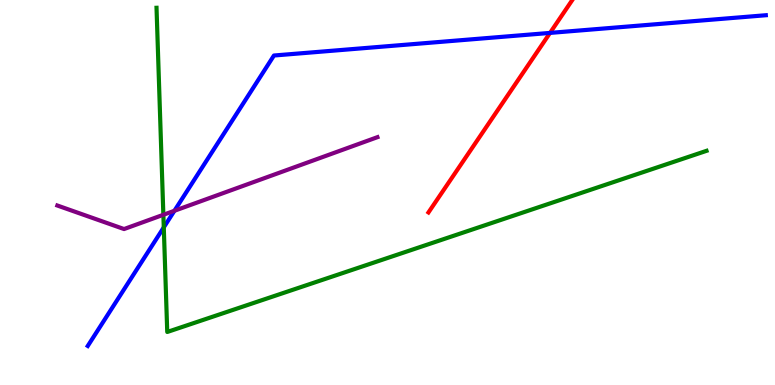[{'lines': ['blue', 'red'], 'intersections': [{'x': 7.1, 'y': 9.15}]}, {'lines': ['green', 'red'], 'intersections': []}, {'lines': ['purple', 'red'], 'intersections': []}, {'lines': ['blue', 'green'], 'intersections': [{'x': 2.11, 'y': 4.09}]}, {'lines': ['blue', 'purple'], 'intersections': [{'x': 2.25, 'y': 4.53}]}, {'lines': ['green', 'purple'], 'intersections': [{'x': 2.11, 'y': 4.42}]}]